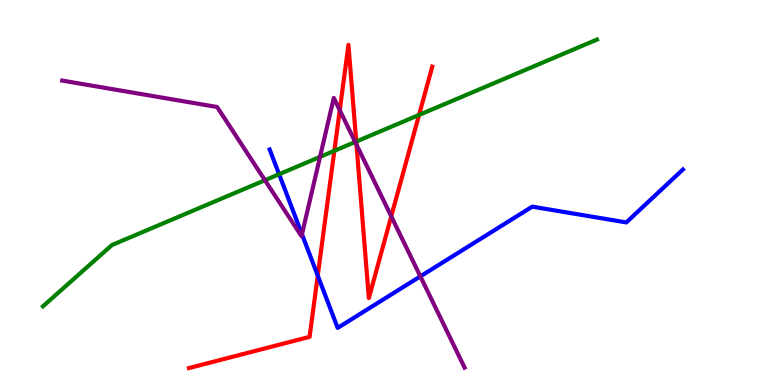[{'lines': ['blue', 'red'], 'intersections': [{'x': 4.1, 'y': 2.84}]}, {'lines': ['green', 'red'], 'intersections': [{'x': 4.31, 'y': 6.08}, {'x': 4.6, 'y': 6.32}, {'x': 5.41, 'y': 7.01}]}, {'lines': ['purple', 'red'], 'intersections': [{'x': 4.38, 'y': 7.14}, {'x': 4.6, 'y': 6.24}, {'x': 5.05, 'y': 4.38}]}, {'lines': ['blue', 'green'], 'intersections': [{'x': 3.6, 'y': 5.47}]}, {'lines': ['blue', 'purple'], 'intersections': [{'x': 3.9, 'y': 3.92}, {'x': 5.42, 'y': 2.82}]}, {'lines': ['green', 'purple'], 'intersections': [{'x': 3.42, 'y': 5.32}, {'x': 4.13, 'y': 5.93}, {'x': 4.58, 'y': 6.31}]}]